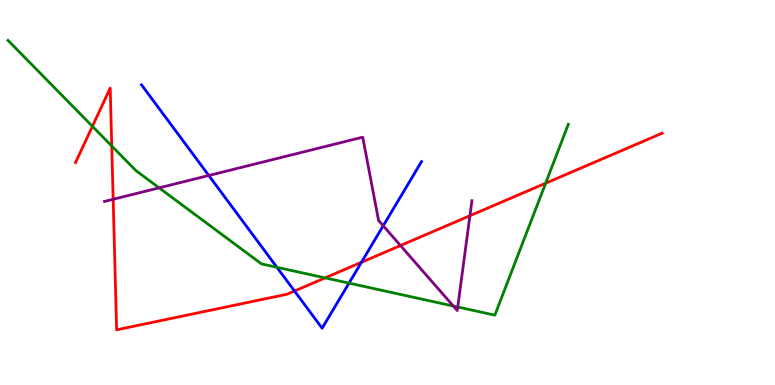[{'lines': ['blue', 'red'], 'intersections': [{'x': 3.8, 'y': 2.44}, {'x': 4.66, 'y': 3.19}]}, {'lines': ['green', 'red'], 'intersections': [{'x': 1.19, 'y': 6.72}, {'x': 1.44, 'y': 6.21}, {'x': 4.19, 'y': 2.78}, {'x': 7.04, 'y': 5.24}]}, {'lines': ['purple', 'red'], 'intersections': [{'x': 1.46, 'y': 4.82}, {'x': 5.17, 'y': 3.62}, {'x': 6.06, 'y': 4.4}]}, {'lines': ['blue', 'green'], 'intersections': [{'x': 3.57, 'y': 3.06}, {'x': 4.5, 'y': 2.65}]}, {'lines': ['blue', 'purple'], 'intersections': [{'x': 2.69, 'y': 5.44}, {'x': 4.94, 'y': 4.14}]}, {'lines': ['green', 'purple'], 'intersections': [{'x': 2.05, 'y': 5.12}, {'x': 5.85, 'y': 2.05}, {'x': 5.91, 'y': 2.03}]}]